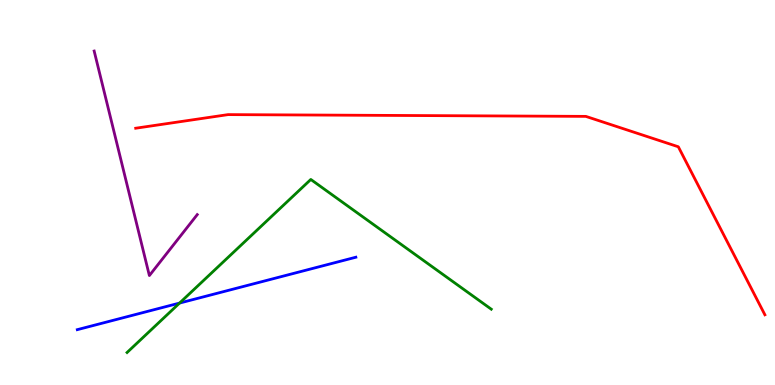[{'lines': ['blue', 'red'], 'intersections': []}, {'lines': ['green', 'red'], 'intersections': []}, {'lines': ['purple', 'red'], 'intersections': []}, {'lines': ['blue', 'green'], 'intersections': [{'x': 2.32, 'y': 2.13}]}, {'lines': ['blue', 'purple'], 'intersections': []}, {'lines': ['green', 'purple'], 'intersections': []}]